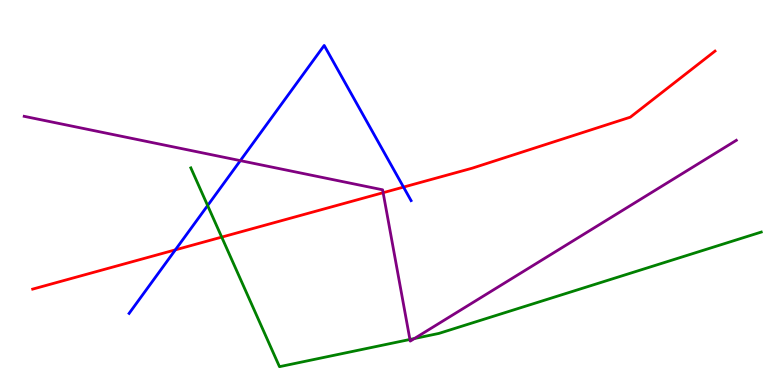[{'lines': ['blue', 'red'], 'intersections': [{'x': 2.26, 'y': 3.51}, {'x': 5.21, 'y': 5.14}]}, {'lines': ['green', 'red'], 'intersections': [{'x': 2.86, 'y': 3.84}]}, {'lines': ['purple', 'red'], 'intersections': [{'x': 4.94, 'y': 4.99}]}, {'lines': ['blue', 'green'], 'intersections': [{'x': 2.68, 'y': 4.66}]}, {'lines': ['blue', 'purple'], 'intersections': [{'x': 3.1, 'y': 5.83}]}, {'lines': ['green', 'purple'], 'intersections': [{'x': 5.29, 'y': 1.18}, {'x': 5.35, 'y': 1.21}]}]